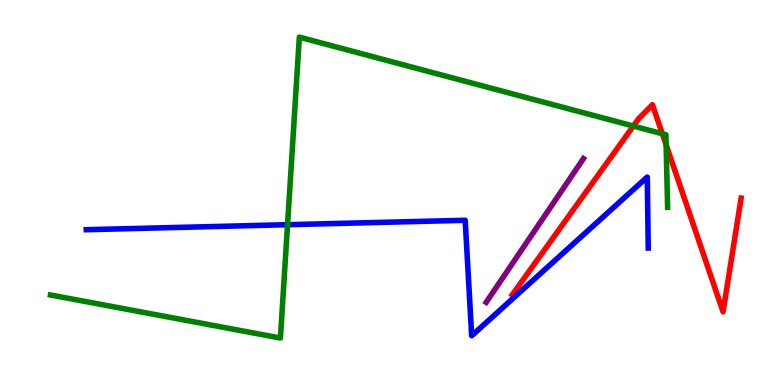[{'lines': ['blue', 'red'], 'intersections': []}, {'lines': ['green', 'red'], 'intersections': [{'x': 8.17, 'y': 6.73}, {'x': 8.55, 'y': 6.53}, {'x': 8.59, 'y': 6.24}]}, {'lines': ['purple', 'red'], 'intersections': []}, {'lines': ['blue', 'green'], 'intersections': [{'x': 3.71, 'y': 4.16}]}, {'lines': ['blue', 'purple'], 'intersections': []}, {'lines': ['green', 'purple'], 'intersections': []}]